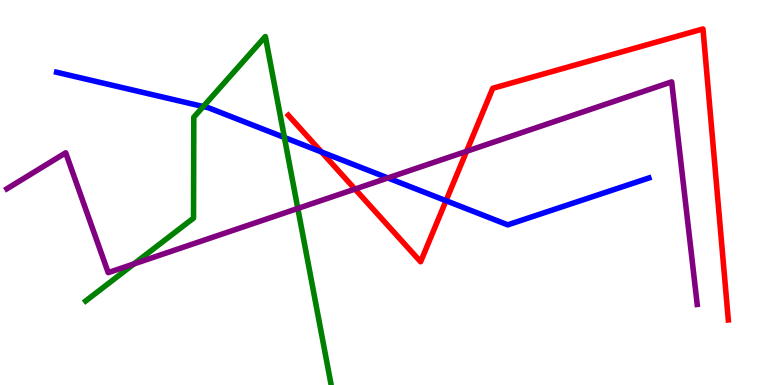[{'lines': ['blue', 'red'], 'intersections': [{'x': 4.15, 'y': 6.05}, {'x': 5.76, 'y': 4.79}]}, {'lines': ['green', 'red'], 'intersections': []}, {'lines': ['purple', 'red'], 'intersections': [{'x': 4.58, 'y': 5.09}, {'x': 6.02, 'y': 6.07}]}, {'lines': ['blue', 'green'], 'intersections': [{'x': 2.62, 'y': 7.23}, {'x': 3.67, 'y': 6.43}]}, {'lines': ['blue', 'purple'], 'intersections': [{'x': 5.0, 'y': 5.38}]}, {'lines': ['green', 'purple'], 'intersections': [{'x': 1.73, 'y': 3.14}, {'x': 3.84, 'y': 4.59}]}]